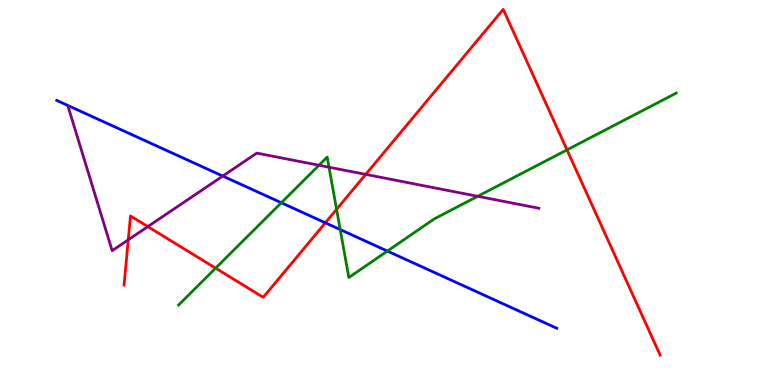[{'lines': ['blue', 'red'], 'intersections': [{'x': 4.2, 'y': 4.21}]}, {'lines': ['green', 'red'], 'intersections': [{'x': 2.78, 'y': 3.03}, {'x': 4.34, 'y': 4.56}, {'x': 7.32, 'y': 6.11}]}, {'lines': ['purple', 'red'], 'intersections': [{'x': 1.65, 'y': 3.77}, {'x': 1.91, 'y': 4.11}, {'x': 4.72, 'y': 5.47}]}, {'lines': ['blue', 'green'], 'intersections': [{'x': 3.63, 'y': 4.73}, {'x': 4.39, 'y': 4.04}, {'x': 5.0, 'y': 3.48}]}, {'lines': ['blue', 'purple'], 'intersections': [{'x': 2.87, 'y': 5.43}]}, {'lines': ['green', 'purple'], 'intersections': [{'x': 4.12, 'y': 5.71}, {'x': 4.25, 'y': 5.66}, {'x': 6.16, 'y': 4.9}]}]